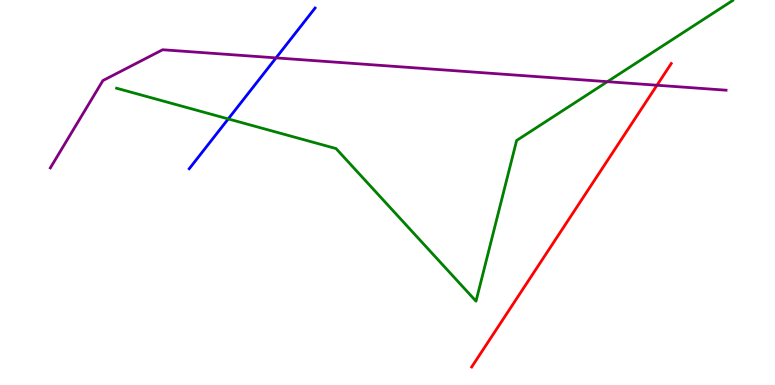[{'lines': ['blue', 'red'], 'intersections': []}, {'lines': ['green', 'red'], 'intersections': []}, {'lines': ['purple', 'red'], 'intersections': [{'x': 8.48, 'y': 7.79}]}, {'lines': ['blue', 'green'], 'intersections': [{'x': 2.95, 'y': 6.91}]}, {'lines': ['blue', 'purple'], 'intersections': [{'x': 3.56, 'y': 8.5}]}, {'lines': ['green', 'purple'], 'intersections': [{'x': 7.84, 'y': 7.88}]}]